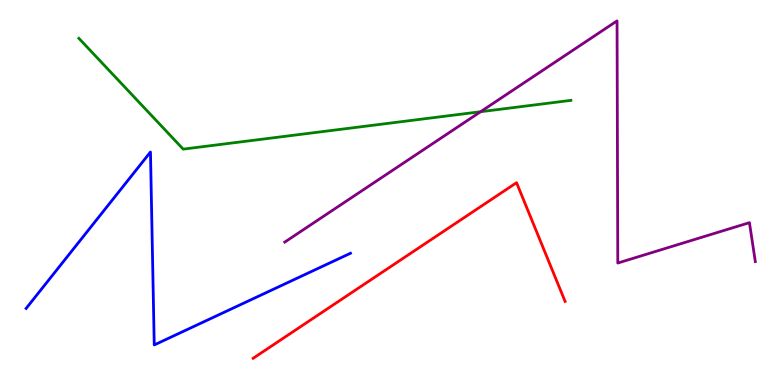[{'lines': ['blue', 'red'], 'intersections': []}, {'lines': ['green', 'red'], 'intersections': []}, {'lines': ['purple', 'red'], 'intersections': []}, {'lines': ['blue', 'green'], 'intersections': []}, {'lines': ['blue', 'purple'], 'intersections': []}, {'lines': ['green', 'purple'], 'intersections': [{'x': 6.2, 'y': 7.1}]}]